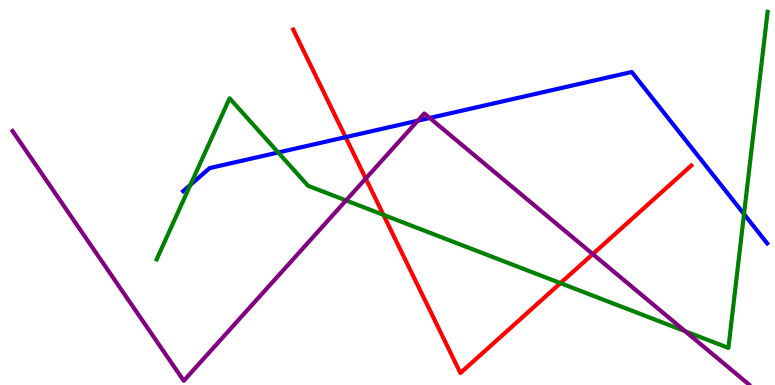[{'lines': ['blue', 'red'], 'intersections': [{'x': 4.46, 'y': 6.44}]}, {'lines': ['green', 'red'], 'intersections': [{'x': 4.95, 'y': 4.42}, {'x': 7.23, 'y': 2.65}]}, {'lines': ['purple', 'red'], 'intersections': [{'x': 4.72, 'y': 5.36}, {'x': 7.65, 'y': 3.4}]}, {'lines': ['blue', 'green'], 'intersections': [{'x': 2.46, 'y': 5.2}, {'x': 3.59, 'y': 6.04}, {'x': 9.6, 'y': 4.44}]}, {'lines': ['blue', 'purple'], 'intersections': [{'x': 5.39, 'y': 6.86}, {'x': 5.54, 'y': 6.94}]}, {'lines': ['green', 'purple'], 'intersections': [{'x': 4.47, 'y': 4.79}, {'x': 8.84, 'y': 1.4}]}]